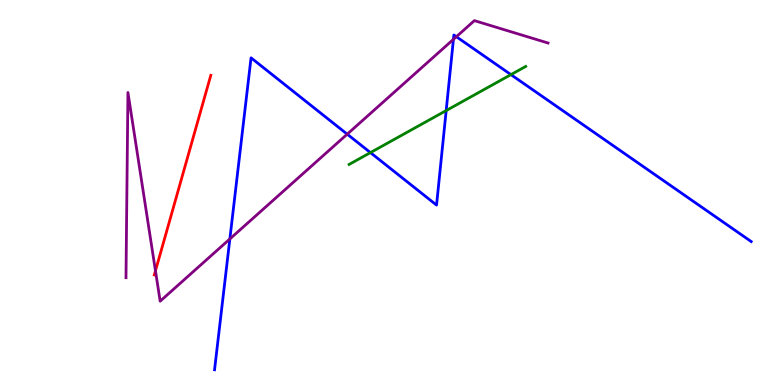[{'lines': ['blue', 'red'], 'intersections': []}, {'lines': ['green', 'red'], 'intersections': []}, {'lines': ['purple', 'red'], 'intersections': [{'x': 2.01, 'y': 2.97}]}, {'lines': ['blue', 'green'], 'intersections': [{'x': 4.78, 'y': 6.04}, {'x': 5.76, 'y': 7.13}, {'x': 6.59, 'y': 8.06}]}, {'lines': ['blue', 'purple'], 'intersections': [{'x': 2.97, 'y': 3.79}, {'x': 4.48, 'y': 6.51}, {'x': 5.85, 'y': 8.98}, {'x': 5.89, 'y': 9.05}]}, {'lines': ['green', 'purple'], 'intersections': []}]